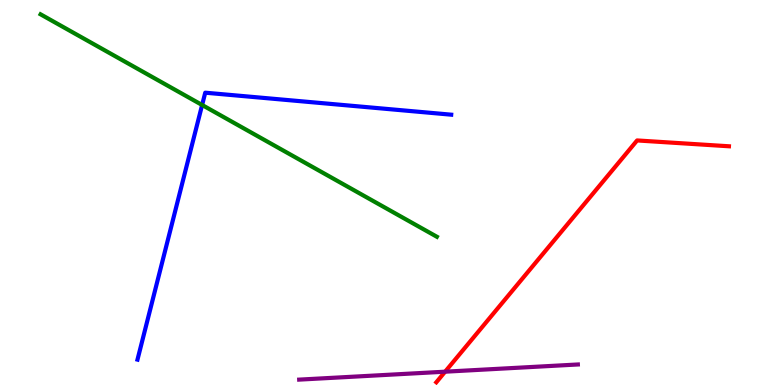[{'lines': ['blue', 'red'], 'intersections': []}, {'lines': ['green', 'red'], 'intersections': []}, {'lines': ['purple', 'red'], 'intersections': [{'x': 5.74, 'y': 0.346}]}, {'lines': ['blue', 'green'], 'intersections': [{'x': 2.61, 'y': 7.27}]}, {'lines': ['blue', 'purple'], 'intersections': []}, {'lines': ['green', 'purple'], 'intersections': []}]